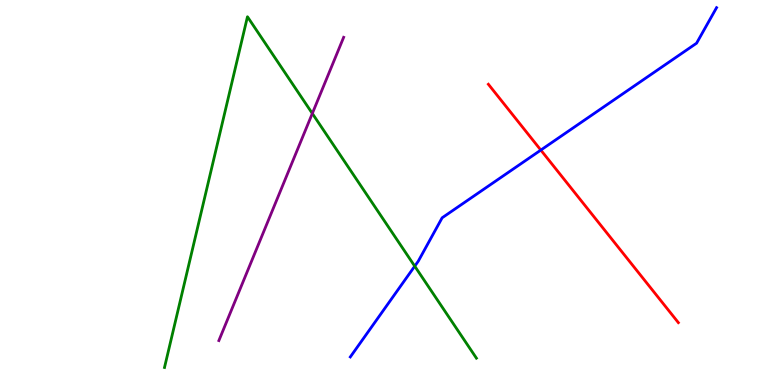[{'lines': ['blue', 'red'], 'intersections': [{'x': 6.98, 'y': 6.1}]}, {'lines': ['green', 'red'], 'intersections': []}, {'lines': ['purple', 'red'], 'intersections': []}, {'lines': ['blue', 'green'], 'intersections': [{'x': 5.35, 'y': 3.09}]}, {'lines': ['blue', 'purple'], 'intersections': []}, {'lines': ['green', 'purple'], 'intersections': [{'x': 4.03, 'y': 7.05}]}]